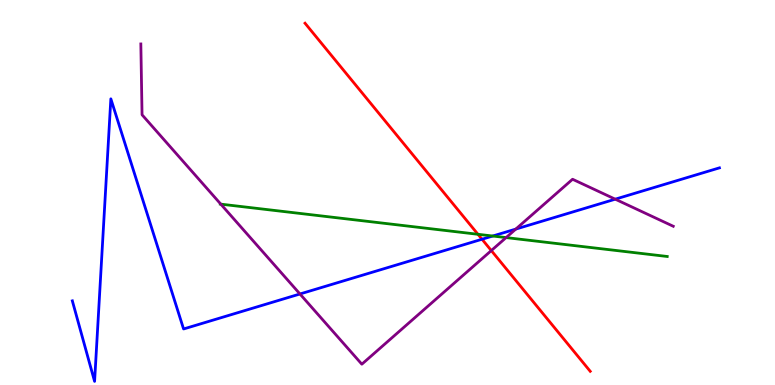[{'lines': ['blue', 'red'], 'intersections': [{'x': 6.22, 'y': 3.79}]}, {'lines': ['green', 'red'], 'intersections': [{'x': 6.17, 'y': 3.91}]}, {'lines': ['purple', 'red'], 'intersections': [{'x': 6.34, 'y': 3.49}]}, {'lines': ['blue', 'green'], 'intersections': [{'x': 6.36, 'y': 3.87}]}, {'lines': ['blue', 'purple'], 'intersections': [{'x': 3.87, 'y': 2.36}, {'x': 6.66, 'y': 4.05}, {'x': 7.94, 'y': 4.83}]}, {'lines': ['green', 'purple'], 'intersections': [{'x': 2.85, 'y': 4.7}, {'x': 6.53, 'y': 3.83}]}]